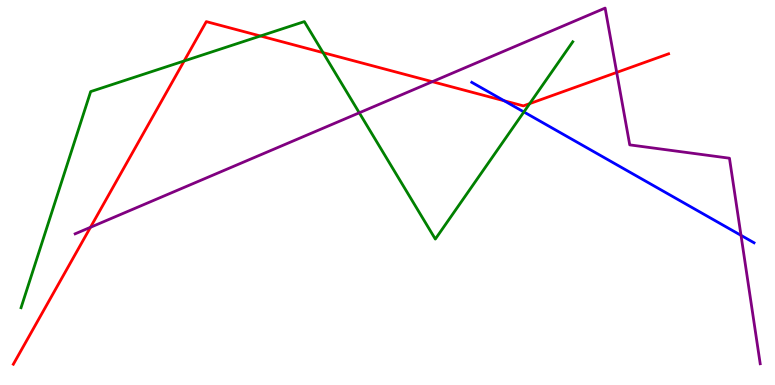[{'lines': ['blue', 'red'], 'intersections': [{'x': 6.51, 'y': 7.38}]}, {'lines': ['green', 'red'], 'intersections': [{'x': 2.38, 'y': 8.42}, {'x': 3.36, 'y': 9.07}, {'x': 4.17, 'y': 8.63}, {'x': 6.83, 'y': 7.31}]}, {'lines': ['purple', 'red'], 'intersections': [{'x': 1.17, 'y': 4.1}, {'x': 5.58, 'y': 7.88}, {'x': 7.96, 'y': 8.12}]}, {'lines': ['blue', 'green'], 'intersections': [{'x': 6.76, 'y': 7.09}]}, {'lines': ['blue', 'purple'], 'intersections': [{'x': 9.56, 'y': 3.89}]}, {'lines': ['green', 'purple'], 'intersections': [{'x': 4.64, 'y': 7.07}]}]